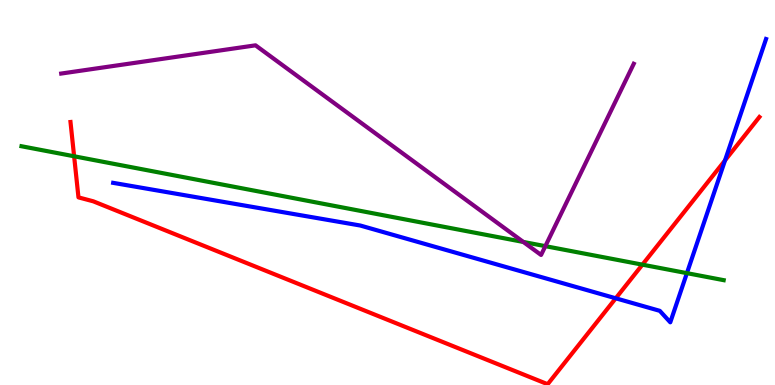[{'lines': ['blue', 'red'], 'intersections': [{'x': 7.95, 'y': 2.25}, {'x': 9.35, 'y': 5.83}]}, {'lines': ['green', 'red'], 'intersections': [{'x': 0.956, 'y': 5.94}, {'x': 8.29, 'y': 3.13}]}, {'lines': ['purple', 'red'], 'intersections': []}, {'lines': ['blue', 'green'], 'intersections': [{'x': 8.86, 'y': 2.91}]}, {'lines': ['blue', 'purple'], 'intersections': []}, {'lines': ['green', 'purple'], 'intersections': [{'x': 6.75, 'y': 3.72}, {'x': 7.04, 'y': 3.61}]}]